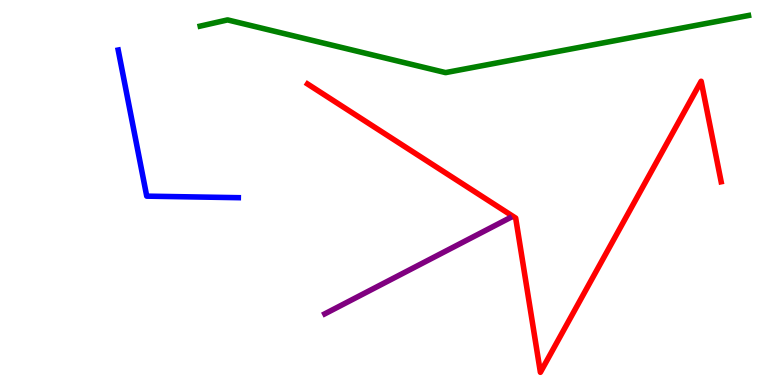[{'lines': ['blue', 'red'], 'intersections': []}, {'lines': ['green', 'red'], 'intersections': []}, {'lines': ['purple', 'red'], 'intersections': []}, {'lines': ['blue', 'green'], 'intersections': []}, {'lines': ['blue', 'purple'], 'intersections': []}, {'lines': ['green', 'purple'], 'intersections': []}]